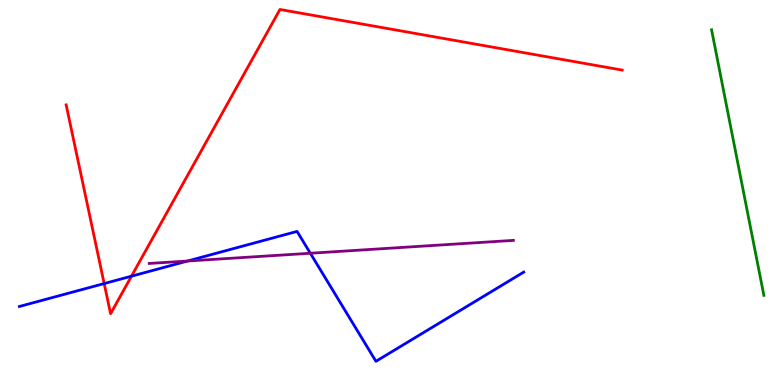[{'lines': ['blue', 'red'], 'intersections': [{'x': 1.34, 'y': 2.63}, {'x': 1.7, 'y': 2.83}]}, {'lines': ['green', 'red'], 'intersections': []}, {'lines': ['purple', 'red'], 'intersections': []}, {'lines': ['blue', 'green'], 'intersections': []}, {'lines': ['blue', 'purple'], 'intersections': [{'x': 2.42, 'y': 3.22}, {'x': 4.0, 'y': 3.42}]}, {'lines': ['green', 'purple'], 'intersections': []}]